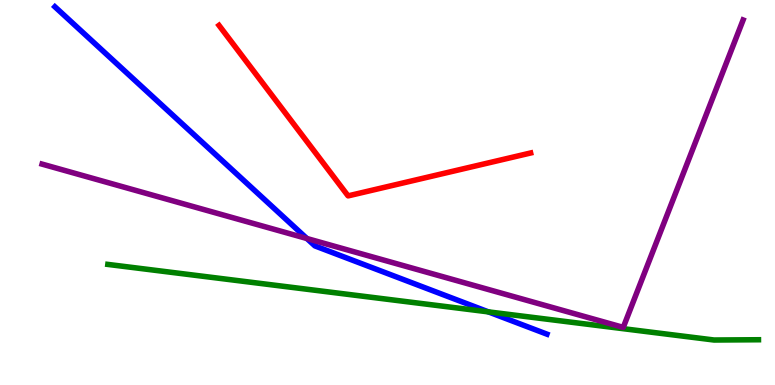[{'lines': ['blue', 'red'], 'intersections': []}, {'lines': ['green', 'red'], 'intersections': []}, {'lines': ['purple', 'red'], 'intersections': []}, {'lines': ['blue', 'green'], 'intersections': [{'x': 6.3, 'y': 1.9}]}, {'lines': ['blue', 'purple'], 'intersections': [{'x': 3.96, 'y': 3.8}]}, {'lines': ['green', 'purple'], 'intersections': []}]